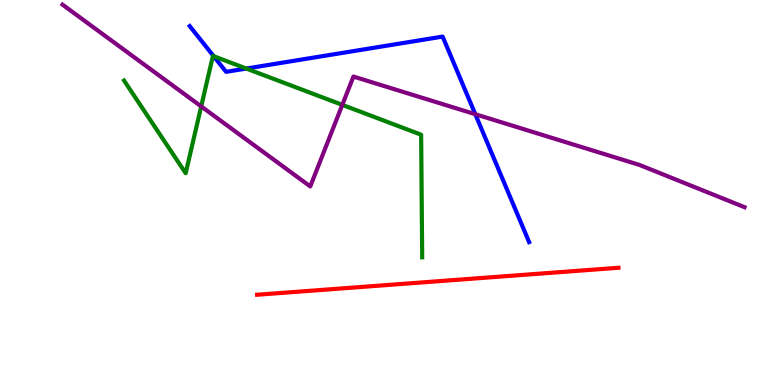[{'lines': ['blue', 'red'], 'intersections': []}, {'lines': ['green', 'red'], 'intersections': []}, {'lines': ['purple', 'red'], 'intersections': []}, {'lines': ['blue', 'green'], 'intersections': [{'x': 2.76, 'y': 8.54}, {'x': 3.18, 'y': 8.22}]}, {'lines': ['blue', 'purple'], 'intersections': [{'x': 6.13, 'y': 7.03}]}, {'lines': ['green', 'purple'], 'intersections': [{'x': 2.6, 'y': 7.24}, {'x': 4.42, 'y': 7.28}]}]